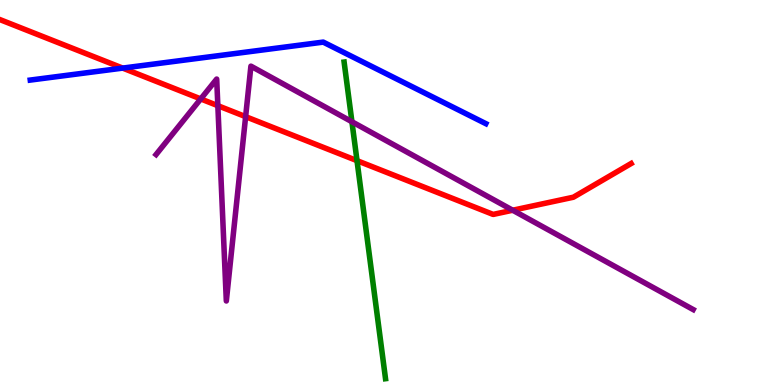[{'lines': ['blue', 'red'], 'intersections': [{'x': 1.58, 'y': 8.23}]}, {'lines': ['green', 'red'], 'intersections': [{'x': 4.61, 'y': 5.83}]}, {'lines': ['purple', 'red'], 'intersections': [{'x': 2.59, 'y': 7.43}, {'x': 2.81, 'y': 7.26}, {'x': 3.17, 'y': 6.97}, {'x': 6.62, 'y': 4.54}]}, {'lines': ['blue', 'green'], 'intersections': []}, {'lines': ['blue', 'purple'], 'intersections': []}, {'lines': ['green', 'purple'], 'intersections': [{'x': 4.54, 'y': 6.84}]}]